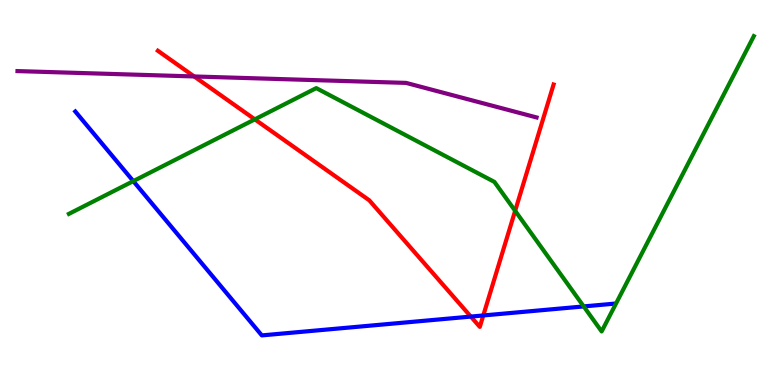[{'lines': ['blue', 'red'], 'intersections': [{'x': 6.08, 'y': 1.78}, {'x': 6.24, 'y': 1.81}]}, {'lines': ['green', 'red'], 'intersections': [{'x': 3.29, 'y': 6.9}, {'x': 6.65, 'y': 4.52}]}, {'lines': ['purple', 'red'], 'intersections': [{'x': 2.51, 'y': 8.01}]}, {'lines': ['blue', 'green'], 'intersections': [{'x': 1.72, 'y': 5.3}, {'x': 7.53, 'y': 2.04}]}, {'lines': ['blue', 'purple'], 'intersections': []}, {'lines': ['green', 'purple'], 'intersections': []}]